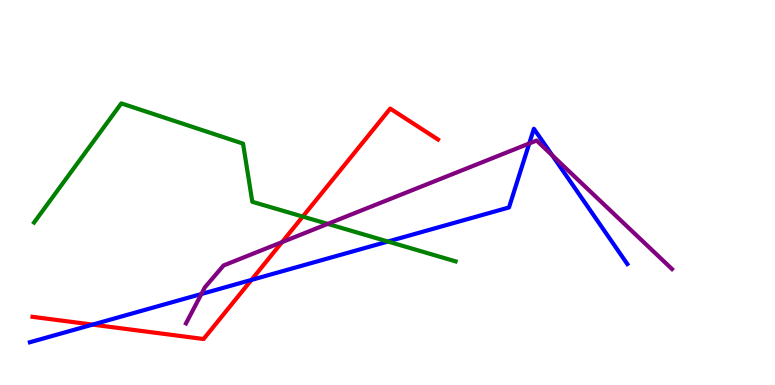[{'lines': ['blue', 'red'], 'intersections': [{'x': 1.19, 'y': 1.57}, {'x': 3.24, 'y': 2.73}]}, {'lines': ['green', 'red'], 'intersections': [{'x': 3.91, 'y': 4.37}]}, {'lines': ['purple', 'red'], 'intersections': [{'x': 3.64, 'y': 3.71}]}, {'lines': ['blue', 'green'], 'intersections': [{'x': 5.01, 'y': 3.73}]}, {'lines': ['blue', 'purple'], 'intersections': [{'x': 2.6, 'y': 2.36}, {'x': 6.83, 'y': 6.27}, {'x': 7.13, 'y': 5.96}]}, {'lines': ['green', 'purple'], 'intersections': [{'x': 4.23, 'y': 4.18}]}]